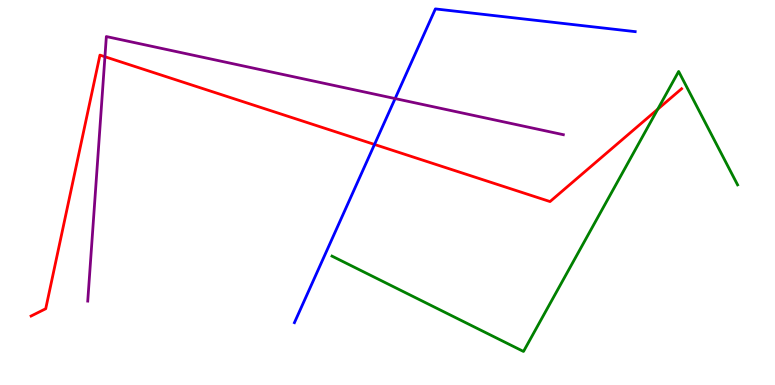[{'lines': ['blue', 'red'], 'intersections': [{'x': 4.83, 'y': 6.25}]}, {'lines': ['green', 'red'], 'intersections': [{'x': 8.49, 'y': 7.16}]}, {'lines': ['purple', 'red'], 'intersections': [{'x': 1.35, 'y': 8.53}]}, {'lines': ['blue', 'green'], 'intersections': []}, {'lines': ['blue', 'purple'], 'intersections': [{'x': 5.1, 'y': 7.44}]}, {'lines': ['green', 'purple'], 'intersections': []}]